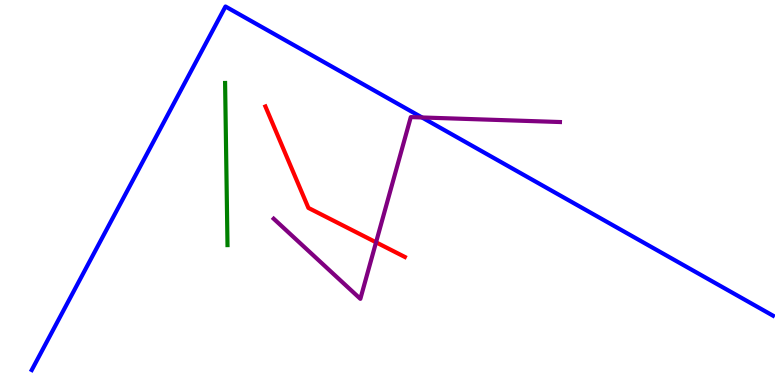[{'lines': ['blue', 'red'], 'intersections': []}, {'lines': ['green', 'red'], 'intersections': []}, {'lines': ['purple', 'red'], 'intersections': [{'x': 4.85, 'y': 3.71}]}, {'lines': ['blue', 'green'], 'intersections': []}, {'lines': ['blue', 'purple'], 'intersections': [{'x': 5.44, 'y': 6.95}]}, {'lines': ['green', 'purple'], 'intersections': []}]